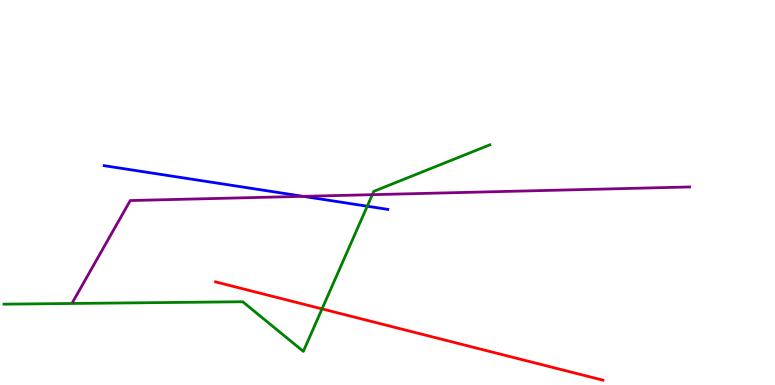[{'lines': ['blue', 'red'], 'intersections': []}, {'lines': ['green', 'red'], 'intersections': [{'x': 4.16, 'y': 1.98}]}, {'lines': ['purple', 'red'], 'intersections': []}, {'lines': ['blue', 'green'], 'intersections': [{'x': 4.74, 'y': 4.64}]}, {'lines': ['blue', 'purple'], 'intersections': [{'x': 3.91, 'y': 4.9}]}, {'lines': ['green', 'purple'], 'intersections': [{'x': 4.8, 'y': 4.94}]}]